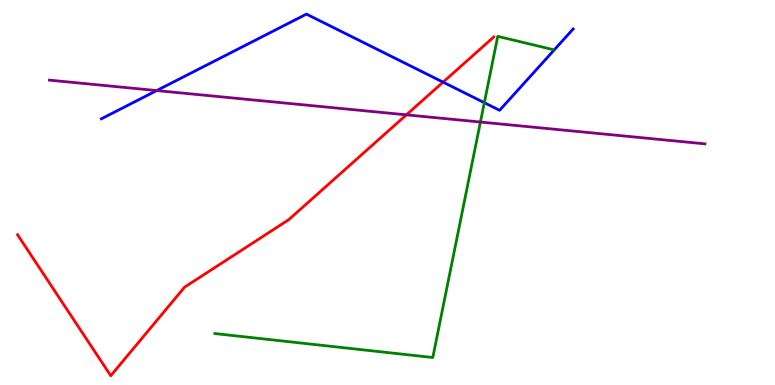[{'lines': ['blue', 'red'], 'intersections': [{'x': 5.72, 'y': 7.87}]}, {'lines': ['green', 'red'], 'intersections': []}, {'lines': ['purple', 'red'], 'intersections': [{'x': 5.24, 'y': 7.02}]}, {'lines': ['blue', 'green'], 'intersections': [{'x': 6.25, 'y': 7.33}]}, {'lines': ['blue', 'purple'], 'intersections': [{'x': 2.02, 'y': 7.65}]}, {'lines': ['green', 'purple'], 'intersections': [{'x': 6.2, 'y': 6.83}]}]